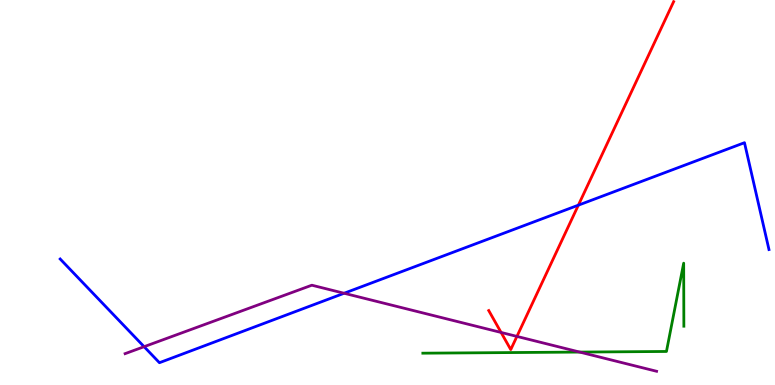[{'lines': ['blue', 'red'], 'intersections': [{'x': 7.46, 'y': 4.67}]}, {'lines': ['green', 'red'], 'intersections': []}, {'lines': ['purple', 'red'], 'intersections': [{'x': 6.47, 'y': 1.36}, {'x': 6.67, 'y': 1.26}]}, {'lines': ['blue', 'green'], 'intersections': []}, {'lines': ['blue', 'purple'], 'intersections': [{'x': 1.86, 'y': 0.995}, {'x': 4.44, 'y': 2.38}]}, {'lines': ['green', 'purple'], 'intersections': [{'x': 7.48, 'y': 0.855}]}]